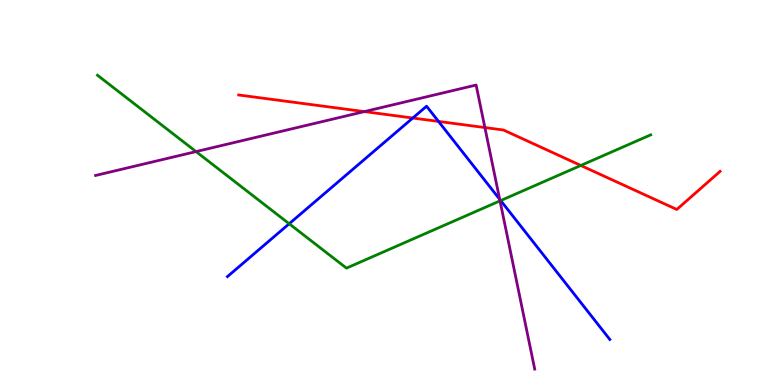[{'lines': ['blue', 'red'], 'intersections': [{'x': 5.33, 'y': 6.93}, {'x': 5.66, 'y': 6.85}]}, {'lines': ['green', 'red'], 'intersections': [{'x': 7.49, 'y': 5.7}]}, {'lines': ['purple', 'red'], 'intersections': [{'x': 4.7, 'y': 7.1}, {'x': 6.26, 'y': 6.69}]}, {'lines': ['blue', 'green'], 'intersections': [{'x': 3.73, 'y': 4.19}, {'x': 6.46, 'y': 4.79}]}, {'lines': ['blue', 'purple'], 'intersections': [{'x': 6.45, 'y': 4.82}]}, {'lines': ['green', 'purple'], 'intersections': [{'x': 2.53, 'y': 6.06}, {'x': 6.45, 'y': 4.78}]}]